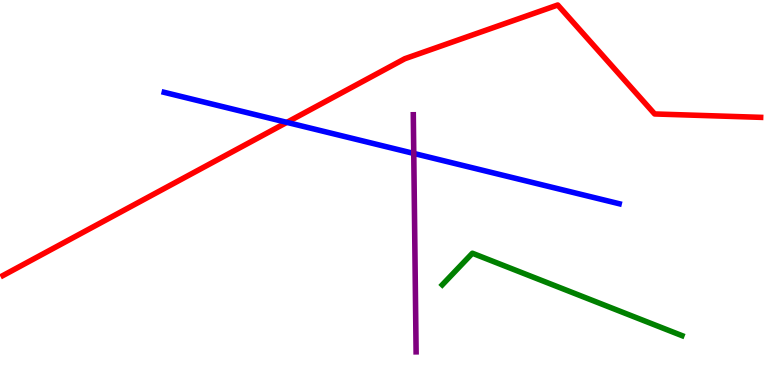[{'lines': ['blue', 'red'], 'intersections': [{'x': 3.7, 'y': 6.82}]}, {'lines': ['green', 'red'], 'intersections': []}, {'lines': ['purple', 'red'], 'intersections': []}, {'lines': ['blue', 'green'], 'intersections': []}, {'lines': ['blue', 'purple'], 'intersections': [{'x': 5.34, 'y': 6.01}]}, {'lines': ['green', 'purple'], 'intersections': []}]